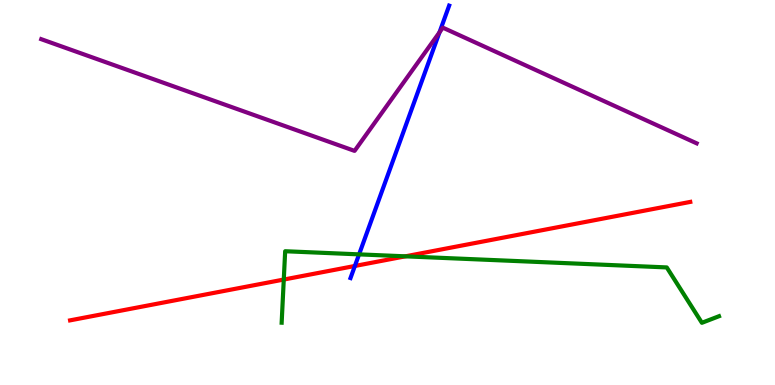[{'lines': ['blue', 'red'], 'intersections': [{'x': 4.58, 'y': 3.09}]}, {'lines': ['green', 'red'], 'intersections': [{'x': 3.66, 'y': 2.74}, {'x': 5.23, 'y': 3.34}]}, {'lines': ['purple', 'red'], 'intersections': []}, {'lines': ['blue', 'green'], 'intersections': [{'x': 4.63, 'y': 3.39}]}, {'lines': ['blue', 'purple'], 'intersections': [{'x': 5.67, 'y': 9.16}]}, {'lines': ['green', 'purple'], 'intersections': []}]